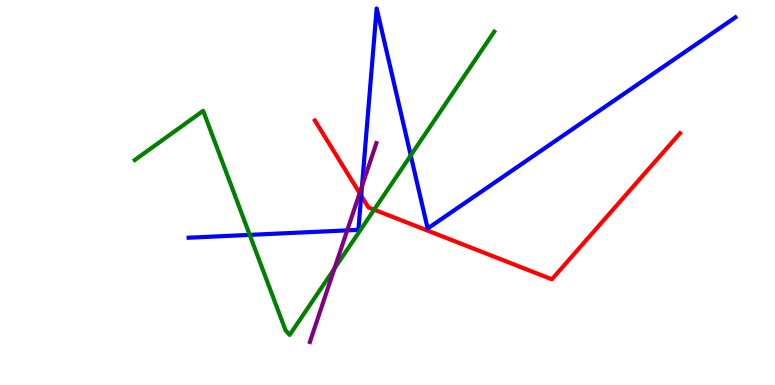[{'lines': ['blue', 'red'], 'intersections': [{'x': 4.66, 'y': 4.92}]}, {'lines': ['green', 'red'], 'intersections': [{'x': 4.83, 'y': 4.55}]}, {'lines': ['purple', 'red'], 'intersections': [{'x': 4.64, 'y': 4.98}]}, {'lines': ['blue', 'green'], 'intersections': [{'x': 3.22, 'y': 3.9}, {'x': 5.3, 'y': 5.96}]}, {'lines': ['blue', 'purple'], 'intersections': [{'x': 4.48, 'y': 4.02}, {'x': 4.67, 'y': 5.17}]}, {'lines': ['green', 'purple'], 'intersections': [{'x': 4.32, 'y': 3.02}]}]